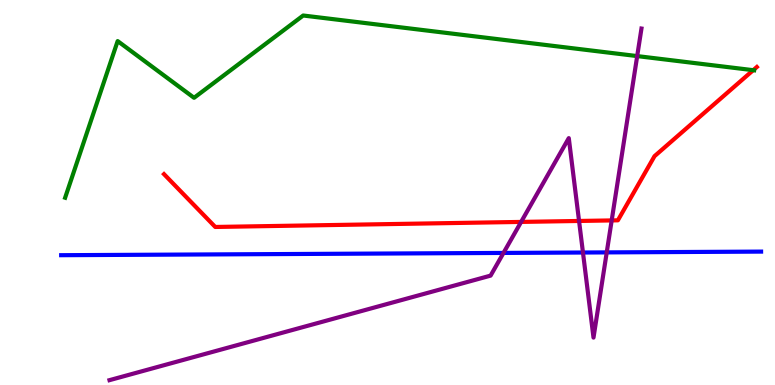[{'lines': ['blue', 'red'], 'intersections': []}, {'lines': ['green', 'red'], 'intersections': [{'x': 9.72, 'y': 8.18}]}, {'lines': ['purple', 'red'], 'intersections': [{'x': 6.72, 'y': 4.24}, {'x': 7.47, 'y': 4.26}, {'x': 7.89, 'y': 4.27}]}, {'lines': ['blue', 'green'], 'intersections': []}, {'lines': ['blue', 'purple'], 'intersections': [{'x': 6.5, 'y': 3.43}, {'x': 7.52, 'y': 3.44}, {'x': 7.83, 'y': 3.44}]}, {'lines': ['green', 'purple'], 'intersections': [{'x': 8.22, 'y': 8.54}]}]